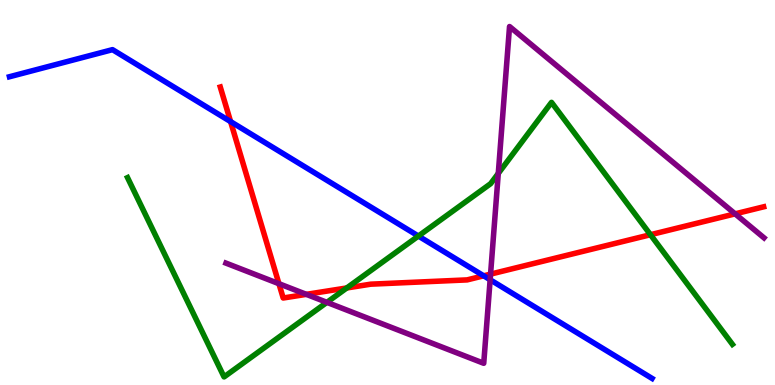[{'lines': ['blue', 'red'], 'intersections': [{'x': 2.98, 'y': 6.84}, {'x': 6.24, 'y': 2.84}]}, {'lines': ['green', 'red'], 'intersections': [{'x': 4.47, 'y': 2.52}, {'x': 8.39, 'y': 3.9}]}, {'lines': ['purple', 'red'], 'intersections': [{'x': 3.6, 'y': 2.63}, {'x': 3.95, 'y': 2.35}, {'x': 6.33, 'y': 2.88}, {'x': 9.49, 'y': 4.45}]}, {'lines': ['blue', 'green'], 'intersections': [{'x': 5.4, 'y': 3.87}]}, {'lines': ['blue', 'purple'], 'intersections': [{'x': 6.32, 'y': 2.73}]}, {'lines': ['green', 'purple'], 'intersections': [{'x': 4.22, 'y': 2.15}, {'x': 6.43, 'y': 5.49}]}]